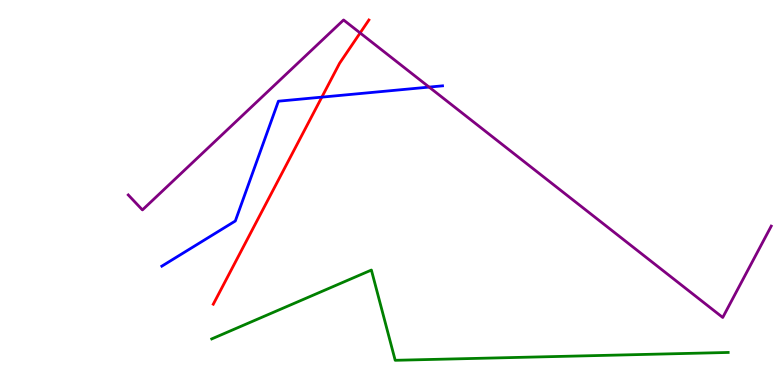[{'lines': ['blue', 'red'], 'intersections': [{'x': 4.15, 'y': 7.48}]}, {'lines': ['green', 'red'], 'intersections': []}, {'lines': ['purple', 'red'], 'intersections': [{'x': 4.65, 'y': 9.14}]}, {'lines': ['blue', 'green'], 'intersections': []}, {'lines': ['blue', 'purple'], 'intersections': [{'x': 5.54, 'y': 7.74}]}, {'lines': ['green', 'purple'], 'intersections': []}]